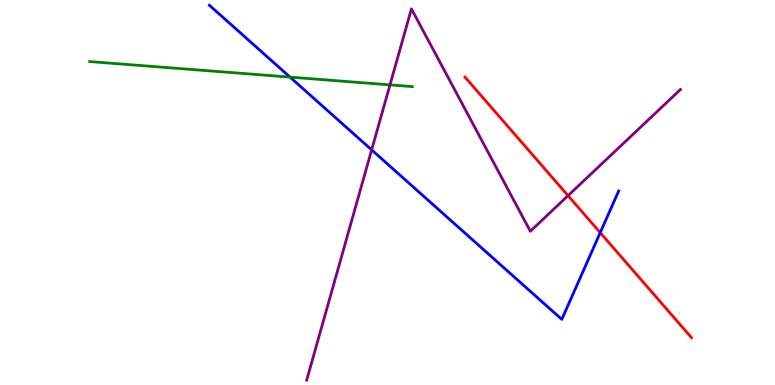[{'lines': ['blue', 'red'], 'intersections': [{'x': 7.74, 'y': 3.96}]}, {'lines': ['green', 'red'], 'intersections': []}, {'lines': ['purple', 'red'], 'intersections': [{'x': 7.33, 'y': 4.92}]}, {'lines': ['blue', 'green'], 'intersections': [{'x': 3.74, 'y': 8.0}]}, {'lines': ['blue', 'purple'], 'intersections': [{'x': 4.8, 'y': 6.11}]}, {'lines': ['green', 'purple'], 'intersections': [{'x': 5.03, 'y': 7.8}]}]